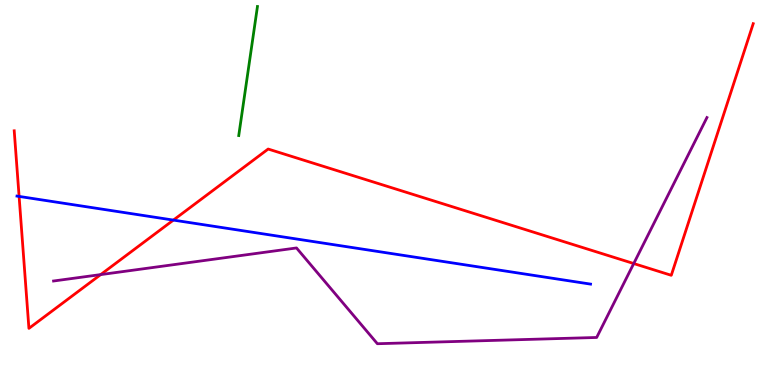[{'lines': ['blue', 'red'], 'intersections': [{'x': 0.246, 'y': 4.9}, {'x': 2.24, 'y': 4.28}]}, {'lines': ['green', 'red'], 'intersections': []}, {'lines': ['purple', 'red'], 'intersections': [{'x': 1.3, 'y': 2.87}, {'x': 8.18, 'y': 3.15}]}, {'lines': ['blue', 'green'], 'intersections': []}, {'lines': ['blue', 'purple'], 'intersections': []}, {'lines': ['green', 'purple'], 'intersections': []}]